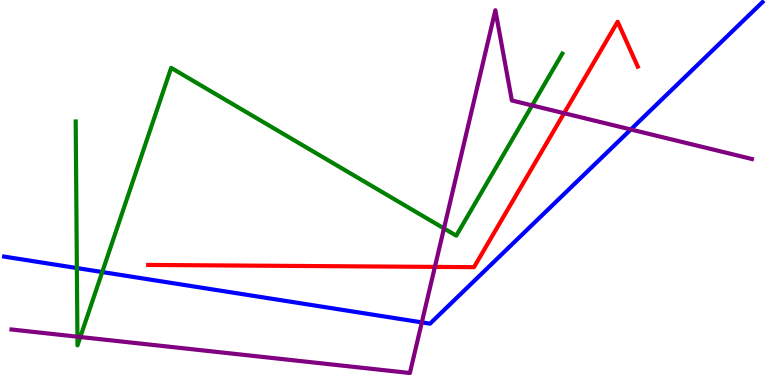[{'lines': ['blue', 'red'], 'intersections': []}, {'lines': ['green', 'red'], 'intersections': []}, {'lines': ['purple', 'red'], 'intersections': [{'x': 5.61, 'y': 3.07}, {'x': 7.28, 'y': 7.06}]}, {'lines': ['blue', 'green'], 'intersections': [{'x': 0.992, 'y': 3.04}, {'x': 1.32, 'y': 2.93}]}, {'lines': ['blue', 'purple'], 'intersections': [{'x': 5.44, 'y': 1.63}, {'x': 8.14, 'y': 6.64}]}, {'lines': ['green', 'purple'], 'intersections': [{'x': 0.999, 'y': 1.25}, {'x': 1.04, 'y': 1.25}, {'x': 5.73, 'y': 4.07}, {'x': 6.87, 'y': 7.26}]}]